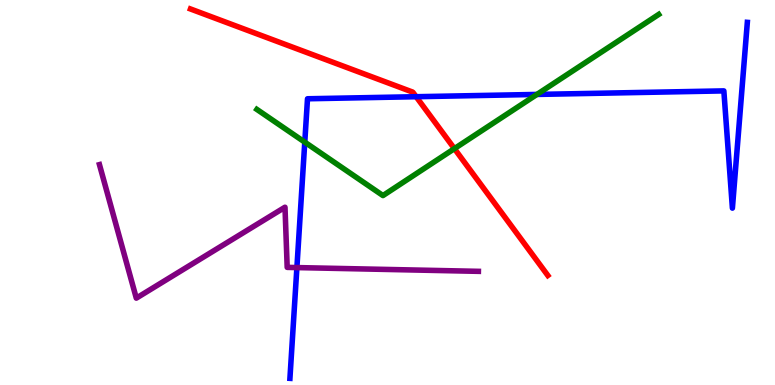[{'lines': ['blue', 'red'], 'intersections': [{'x': 5.37, 'y': 7.49}]}, {'lines': ['green', 'red'], 'intersections': [{'x': 5.86, 'y': 6.14}]}, {'lines': ['purple', 'red'], 'intersections': []}, {'lines': ['blue', 'green'], 'intersections': [{'x': 3.93, 'y': 6.31}, {'x': 6.93, 'y': 7.55}]}, {'lines': ['blue', 'purple'], 'intersections': [{'x': 3.83, 'y': 3.05}]}, {'lines': ['green', 'purple'], 'intersections': []}]